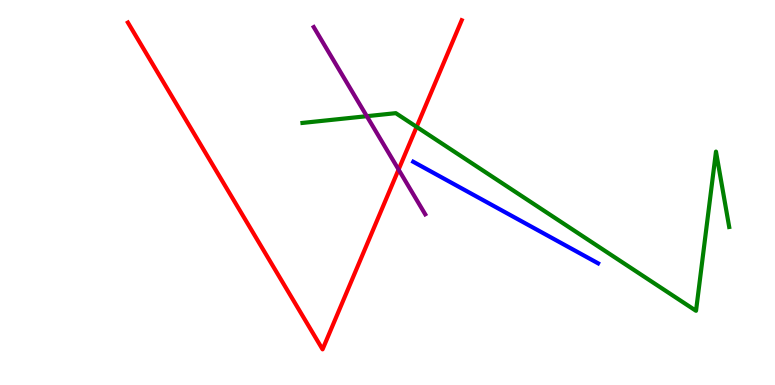[{'lines': ['blue', 'red'], 'intersections': []}, {'lines': ['green', 'red'], 'intersections': [{'x': 5.38, 'y': 6.7}]}, {'lines': ['purple', 'red'], 'intersections': [{'x': 5.14, 'y': 5.6}]}, {'lines': ['blue', 'green'], 'intersections': []}, {'lines': ['blue', 'purple'], 'intersections': []}, {'lines': ['green', 'purple'], 'intersections': [{'x': 4.73, 'y': 6.98}]}]